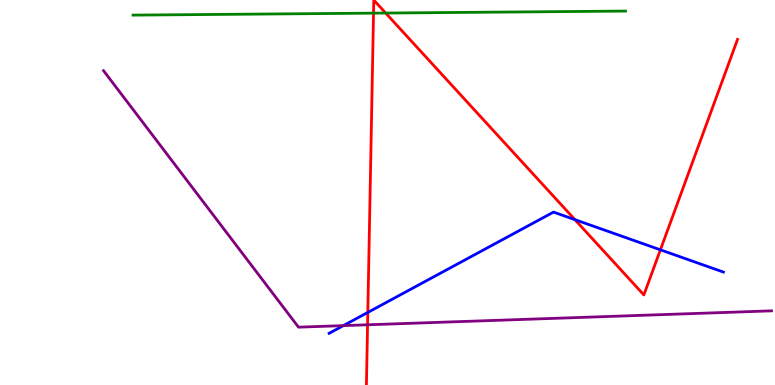[{'lines': ['blue', 'red'], 'intersections': [{'x': 4.75, 'y': 1.89}, {'x': 7.42, 'y': 4.29}, {'x': 8.52, 'y': 3.51}]}, {'lines': ['green', 'red'], 'intersections': [{'x': 4.82, 'y': 9.66}, {'x': 4.98, 'y': 9.66}]}, {'lines': ['purple', 'red'], 'intersections': [{'x': 4.74, 'y': 1.56}]}, {'lines': ['blue', 'green'], 'intersections': []}, {'lines': ['blue', 'purple'], 'intersections': [{'x': 4.43, 'y': 1.54}]}, {'lines': ['green', 'purple'], 'intersections': []}]